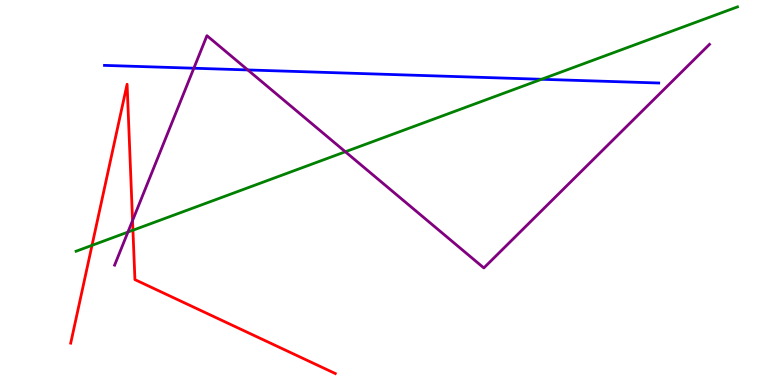[{'lines': ['blue', 'red'], 'intersections': []}, {'lines': ['green', 'red'], 'intersections': [{'x': 1.19, 'y': 3.63}, {'x': 1.72, 'y': 4.02}]}, {'lines': ['purple', 'red'], 'intersections': [{'x': 1.71, 'y': 4.27}]}, {'lines': ['blue', 'green'], 'intersections': [{'x': 6.99, 'y': 7.94}]}, {'lines': ['blue', 'purple'], 'intersections': [{'x': 2.5, 'y': 8.23}, {'x': 3.2, 'y': 8.18}]}, {'lines': ['green', 'purple'], 'intersections': [{'x': 1.65, 'y': 3.97}, {'x': 4.46, 'y': 6.06}]}]